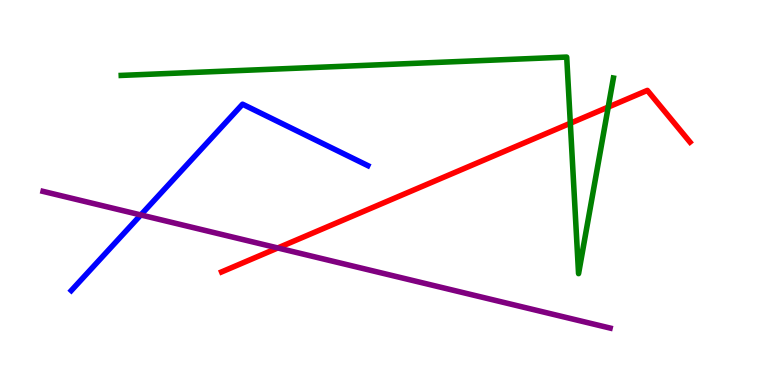[{'lines': ['blue', 'red'], 'intersections': []}, {'lines': ['green', 'red'], 'intersections': [{'x': 7.36, 'y': 6.8}, {'x': 7.85, 'y': 7.22}]}, {'lines': ['purple', 'red'], 'intersections': [{'x': 3.58, 'y': 3.56}]}, {'lines': ['blue', 'green'], 'intersections': []}, {'lines': ['blue', 'purple'], 'intersections': [{'x': 1.82, 'y': 4.42}]}, {'lines': ['green', 'purple'], 'intersections': []}]